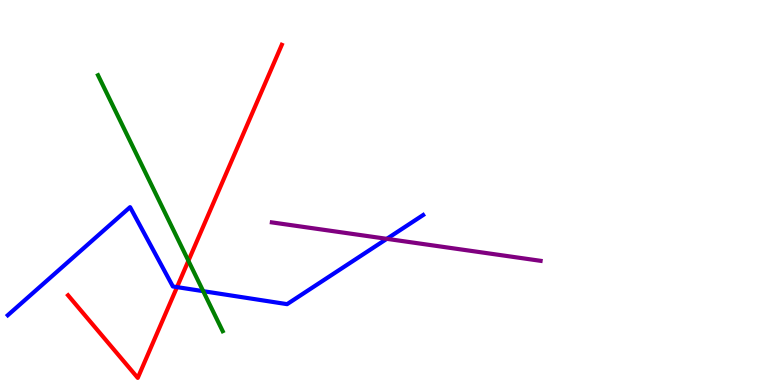[{'lines': ['blue', 'red'], 'intersections': [{'x': 2.28, 'y': 2.54}]}, {'lines': ['green', 'red'], 'intersections': [{'x': 2.43, 'y': 3.23}]}, {'lines': ['purple', 'red'], 'intersections': []}, {'lines': ['blue', 'green'], 'intersections': [{'x': 2.62, 'y': 2.44}]}, {'lines': ['blue', 'purple'], 'intersections': [{'x': 4.99, 'y': 3.8}]}, {'lines': ['green', 'purple'], 'intersections': []}]